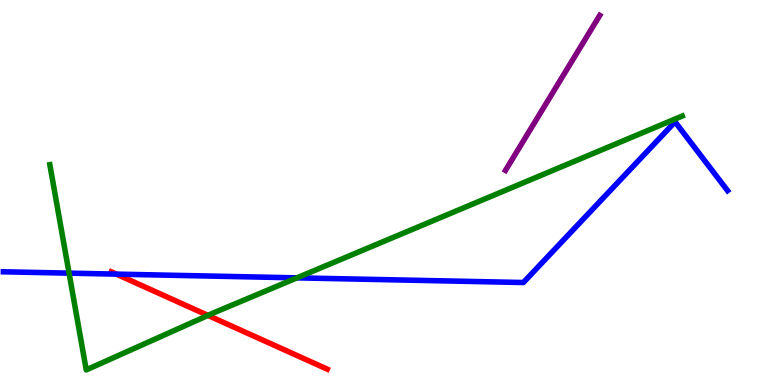[{'lines': ['blue', 'red'], 'intersections': [{'x': 1.5, 'y': 2.88}]}, {'lines': ['green', 'red'], 'intersections': [{'x': 2.68, 'y': 1.81}]}, {'lines': ['purple', 'red'], 'intersections': []}, {'lines': ['blue', 'green'], 'intersections': [{'x': 0.891, 'y': 2.91}, {'x': 3.83, 'y': 2.78}]}, {'lines': ['blue', 'purple'], 'intersections': []}, {'lines': ['green', 'purple'], 'intersections': []}]